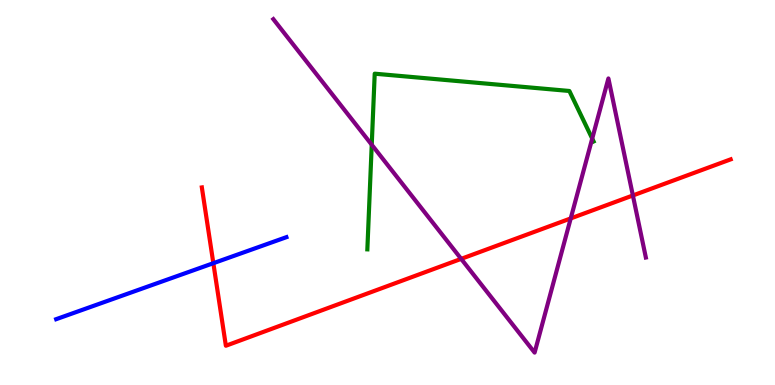[{'lines': ['blue', 'red'], 'intersections': [{'x': 2.75, 'y': 3.16}]}, {'lines': ['green', 'red'], 'intersections': []}, {'lines': ['purple', 'red'], 'intersections': [{'x': 5.95, 'y': 3.28}, {'x': 7.36, 'y': 4.33}, {'x': 8.17, 'y': 4.92}]}, {'lines': ['blue', 'green'], 'intersections': []}, {'lines': ['blue', 'purple'], 'intersections': []}, {'lines': ['green', 'purple'], 'intersections': [{'x': 4.8, 'y': 6.24}, {'x': 7.64, 'y': 6.4}]}]